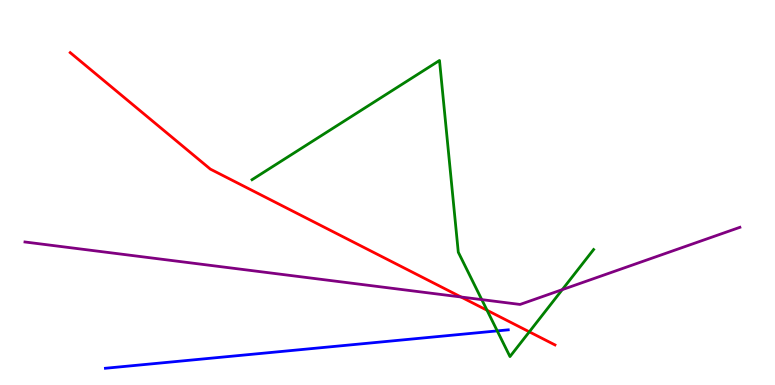[{'lines': ['blue', 'red'], 'intersections': []}, {'lines': ['green', 'red'], 'intersections': [{'x': 6.28, 'y': 1.94}, {'x': 6.83, 'y': 1.38}]}, {'lines': ['purple', 'red'], 'intersections': [{'x': 5.95, 'y': 2.29}]}, {'lines': ['blue', 'green'], 'intersections': [{'x': 6.42, 'y': 1.41}]}, {'lines': ['blue', 'purple'], 'intersections': []}, {'lines': ['green', 'purple'], 'intersections': [{'x': 6.22, 'y': 2.22}, {'x': 7.26, 'y': 2.48}]}]